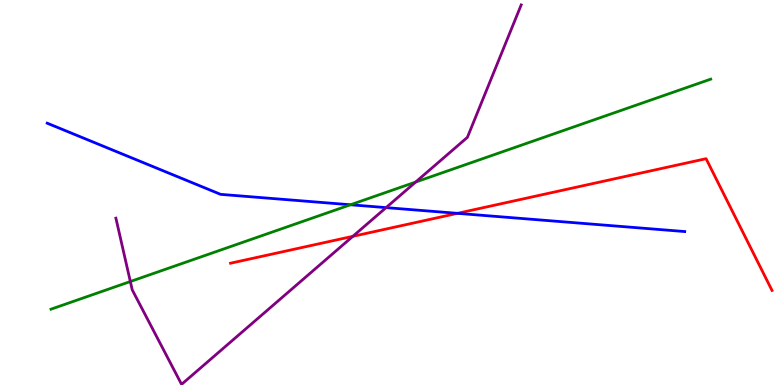[{'lines': ['blue', 'red'], 'intersections': [{'x': 5.9, 'y': 4.46}]}, {'lines': ['green', 'red'], 'intersections': []}, {'lines': ['purple', 'red'], 'intersections': [{'x': 4.55, 'y': 3.86}]}, {'lines': ['blue', 'green'], 'intersections': [{'x': 4.52, 'y': 4.68}]}, {'lines': ['blue', 'purple'], 'intersections': [{'x': 4.98, 'y': 4.61}]}, {'lines': ['green', 'purple'], 'intersections': [{'x': 1.68, 'y': 2.69}, {'x': 5.36, 'y': 5.27}]}]